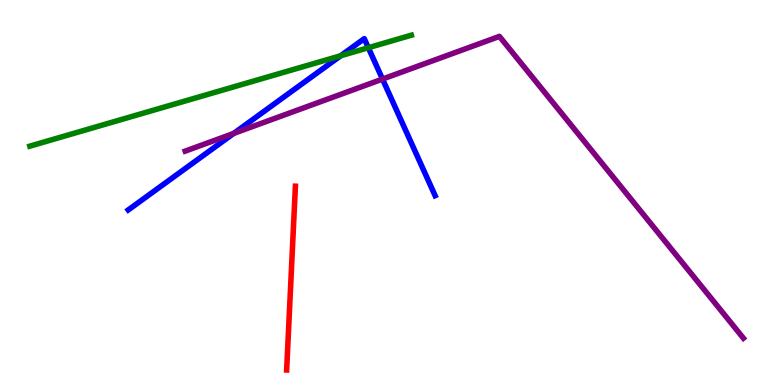[{'lines': ['blue', 'red'], 'intersections': []}, {'lines': ['green', 'red'], 'intersections': []}, {'lines': ['purple', 'red'], 'intersections': []}, {'lines': ['blue', 'green'], 'intersections': [{'x': 4.4, 'y': 8.55}, {'x': 4.75, 'y': 8.76}]}, {'lines': ['blue', 'purple'], 'intersections': [{'x': 3.02, 'y': 6.53}, {'x': 4.94, 'y': 7.95}]}, {'lines': ['green', 'purple'], 'intersections': []}]